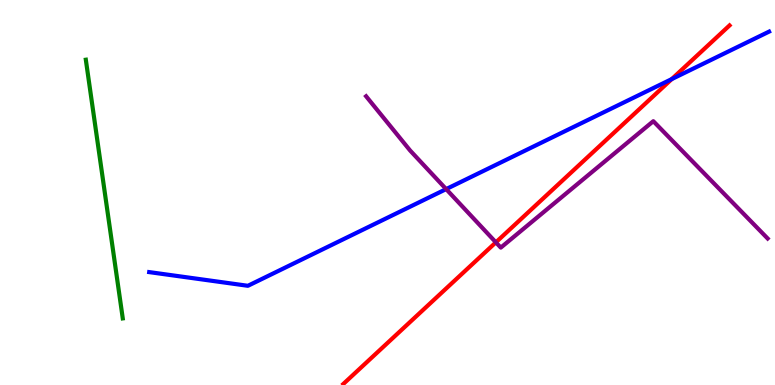[{'lines': ['blue', 'red'], 'intersections': [{'x': 8.67, 'y': 7.95}]}, {'lines': ['green', 'red'], 'intersections': []}, {'lines': ['purple', 'red'], 'intersections': [{'x': 6.4, 'y': 3.71}]}, {'lines': ['blue', 'green'], 'intersections': []}, {'lines': ['blue', 'purple'], 'intersections': [{'x': 5.76, 'y': 5.09}]}, {'lines': ['green', 'purple'], 'intersections': []}]